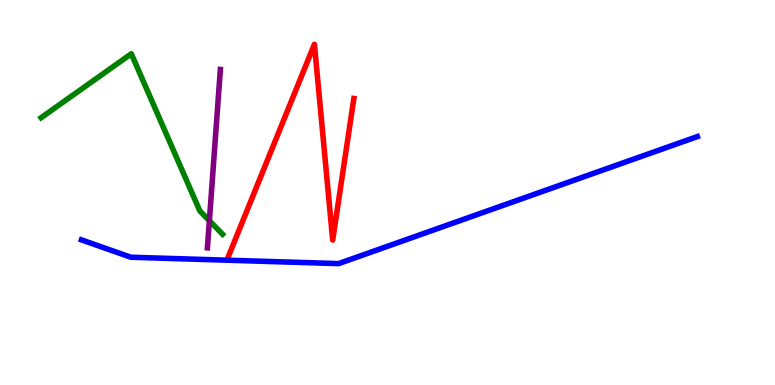[{'lines': ['blue', 'red'], 'intersections': []}, {'lines': ['green', 'red'], 'intersections': []}, {'lines': ['purple', 'red'], 'intersections': []}, {'lines': ['blue', 'green'], 'intersections': []}, {'lines': ['blue', 'purple'], 'intersections': []}, {'lines': ['green', 'purple'], 'intersections': [{'x': 2.7, 'y': 4.27}]}]